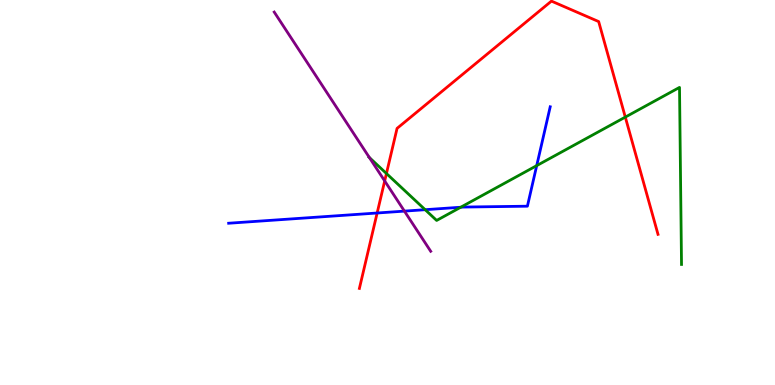[{'lines': ['blue', 'red'], 'intersections': [{'x': 4.87, 'y': 4.47}]}, {'lines': ['green', 'red'], 'intersections': [{'x': 4.99, 'y': 5.49}, {'x': 8.07, 'y': 6.96}]}, {'lines': ['purple', 'red'], 'intersections': [{'x': 4.96, 'y': 5.3}]}, {'lines': ['blue', 'green'], 'intersections': [{'x': 5.49, 'y': 4.55}, {'x': 5.95, 'y': 4.62}, {'x': 6.93, 'y': 5.7}]}, {'lines': ['blue', 'purple'], 'intersections': [{'x': 5.22, 'y': 4.52}]}, {'lines': ['green', 'purple'], 'intersections': [{'x': 4.77, 'y': 5.91}]}]